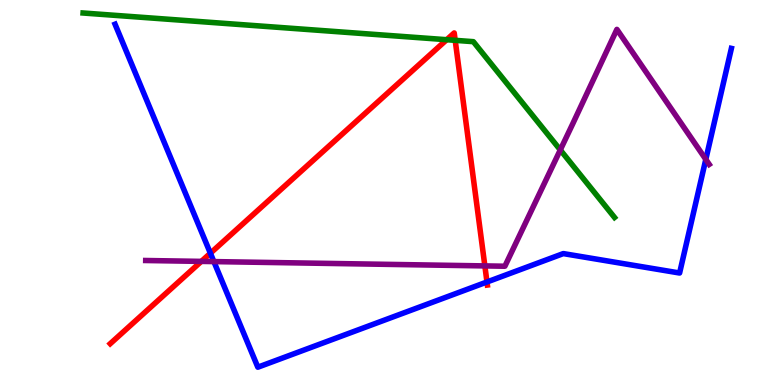[{'lines': ['blue', 'red'], 'intersections': [{'x': 2.71, 'y': 3.42}, {'x': 6.28, 'y': 2.68}]}, {'lines': ['green', 'red'], 'intersections': [{'x': 5.76, 'y': 8.97}, {'x': 5.87, 'y': 8.95}]}, {'lines': ['purple', 'red'], 'intersections': [{'x': 2.6, 'y': 3.21}, {'x': 6.26, 'y': 3.09}]}, {'lines': ['blue', 'green'], 'intersections': []}, {'lines': ['blue', 'purple'], 'intersections': [{'x': 2.76, 'y': 3.21}, {'x': 9.11, 'y': 5.86}]}, {'lines': ['green', 'purple'], 'intersections': [{'x': 7.23, 'y': 6.11}]}]